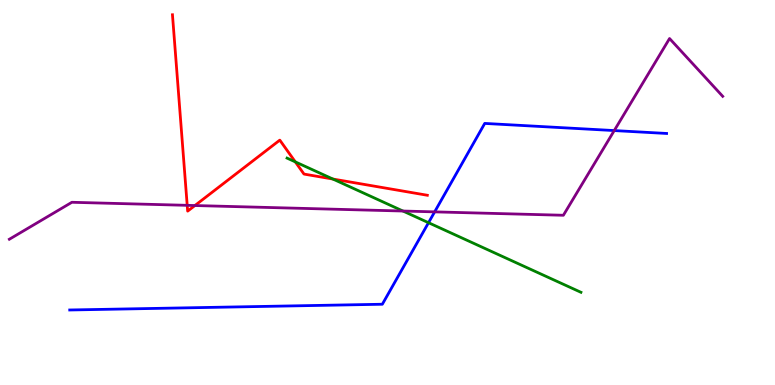[{'lines': ['blue', 'red'], 'intersections': []}, {'lines': ['green', 'red'], 'intersections': [{'x': 3.81, 'y': 5.8}, {'x': 4.3, 'y': 5.35}]}, {'lines': ['purple', 'red'], 'intersections': [{'x': 2.42, 'y': 4.67}, {'x': 2.52, 'y': 4.66}]}, {'lines': ['blue', 'green'], 'intersections': [{'x': 5.53, 'y': 4.22}]}, {'lines': ['blue', 'purple'], 'intersections': [{'x': 5.61, 'y': 4.5}, {'x': 7.93, 'y': 6.61}]}, {'lines': ['green', 'purple'], 'intersections': [{'x': 5.2, 'y': 4.52}]}]